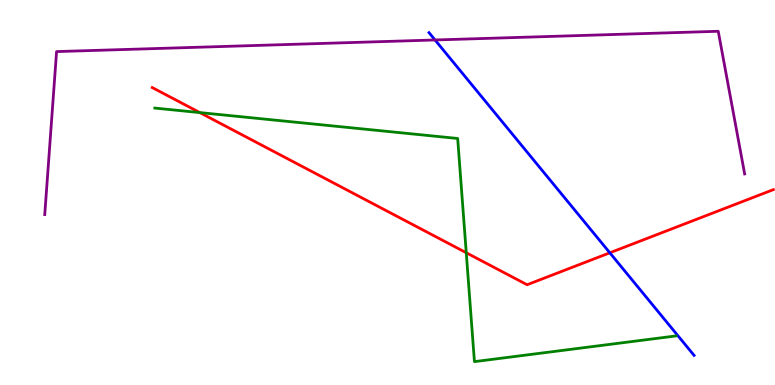[{'lines': ['blue', 'red'], 'intersections': [{'x': 7.87, 'y': 3.43}]}, {'lines': ['green', 'red'], 'intersections': [{'x': 2.58, 'y': 7.08}, {'x': 6.02, 'y': 3.44}]}, {'lines': ['purple', 'red'], 'intersections': []}, {'lines': ['blue', 'green'], 'intersections': []}, {'lines': ['blue', 'purple'], 'intersections': [{'x': 5.61, 'y': 8.96}]}, {'lines': ['green', 'purple'], 'intersections': []}]